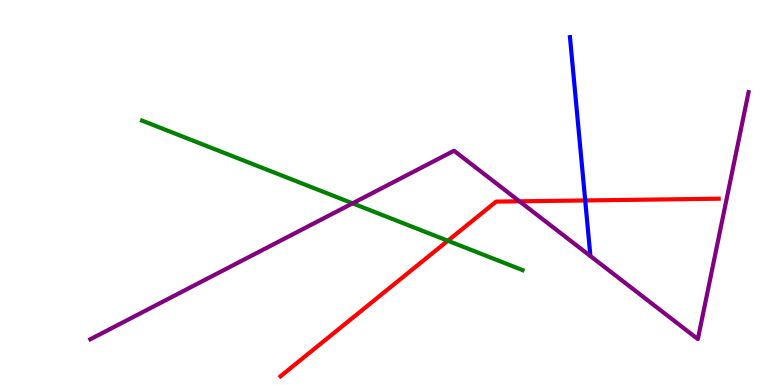[{'lines': ['blue', 'red'], 'intersections': [{'x': 7.55, 'y': 4.79}]}, {'lines': ['green', 'red'], 'intersections': [{'x': 5.78, 'y': 3.75}]}, {'lines': ['purple', 'red'], 'intersections': [{'x': 6.7, 'y': 4.77}]}, {'lines': ['blue', 'green'], 'intersections': []}, {'lines': ['blue', 'purple'], 'intersections': []}, {'lines': ['green', 'purple'], 'intersections': [{'x': 4.55, 'y': 4.72}]}]